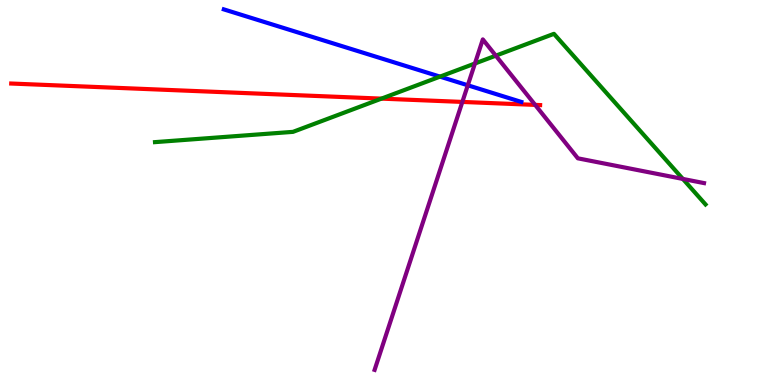[{'lines': ['blue', 'red'], 'intersections': []}, {'lines': ['green', 'red'], 'intersections': [{'x': 4.92, 'y': 7.44}]}, {'lines': ['purple', 'red'], 'intersections': [{'x': 5.97, 'y': 7.35}, {'x': 6.91, 'y': 7.28}]}, {'lines': ['blue', 'green'], 'intersections': [{'x': 5.68, 'y': 8.01}]}, {'lines': ['blue', 'purple'], 'intersections': [{'x': 6.04, 'y': 7.78}]}, {'lines': ['green', 'purple'], 'intersections': [{'x': 6.13, 'y': 8.35}, {'x': 6.4, 'y': 8.55}, {'x': 8.81, 'y': 5.35}]}]